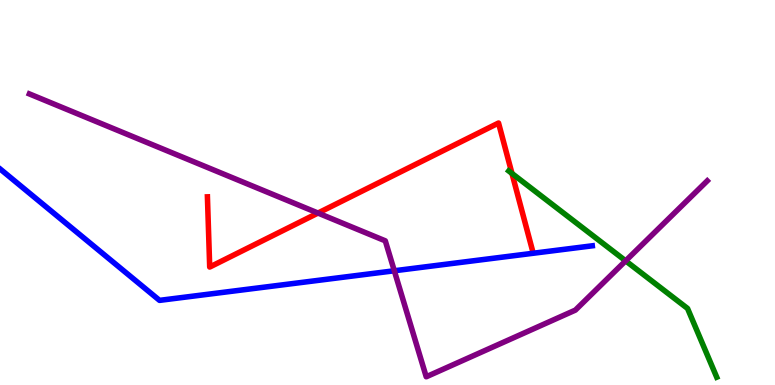[{'lines': ['blue', 'red'], 'intersections': []}, {'lines': ['green', 'red'], 'intersections': [{'x': 6.61, 'y': 5.49}]}, {'lines': ['purple', 'red'], 'intersections': [{'x': 4.1, 'y': 4.47}]}, {'lines': ['blue', 'green'], 'intersections': []}, {'lines': ['blue', 'purple'], 'intersections': [{'x': 5.09, 'y': 2.97}]}, {'lines': ['green', 'purple'], 'intersections': [{'x': 8.07, 'y': 3.22}]}]